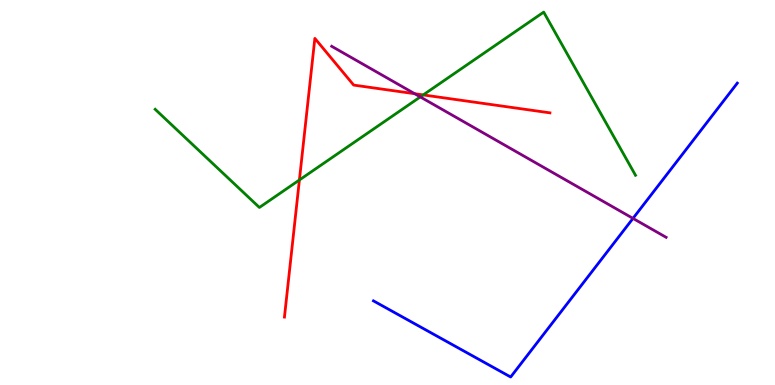[{'lines': ['blue', 'red'], 'intersections': []}, {'lines': ['green', 'red'], 'intersections': [{'x': 3.86, 'y': 5.33}, {'x': 5.46, 'y': 7.53}]}, {'lines': ['purple', 'red'], 'intersections': [{'x': 5.35, 'y': 7.57}]}, {'lines': ['blue', 'green'], 'intersections': []}, {'lines': ['blue', 'purple'], 'intersections': [{'x': 8.17, 'y': 4.33}]}, {'lines': ['green', 'purple'], 'intersections': [{'x': 5.42, 'y': 7.48}]}]